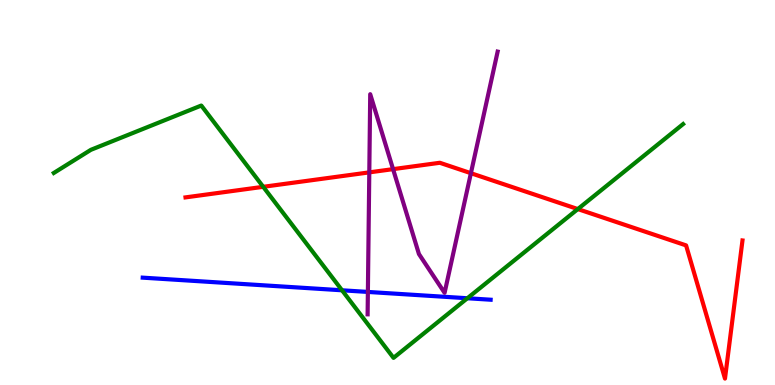[{'lines': ['blue', 'red'], 'intersections': []}, {'lines': ['green', 'red'], 'intersections': [{'x': 3.4, 'y': 5.15}, {'x': 7.46, 'y': 4.57}]}, {'lines': ['purple', 'red'], 'intersections': [{'x': 4.77, 'y': 5.52}, {'x': 5.07, 'y': 5.61}, {'x': 6.08, 'y': 5.5}]}, {'lines': ['blue', 'green'], 'intersections': [{'x': 4.41, 'y': 2.46}, {'x': 6.03, 'y': 2.25}]}, {'lines': ['blue', 'purple'], 'intersections': [{'x': 4.75, 'y': 2.42}]}, {'lines': ['green', 'purple'], 'intersections': []}]